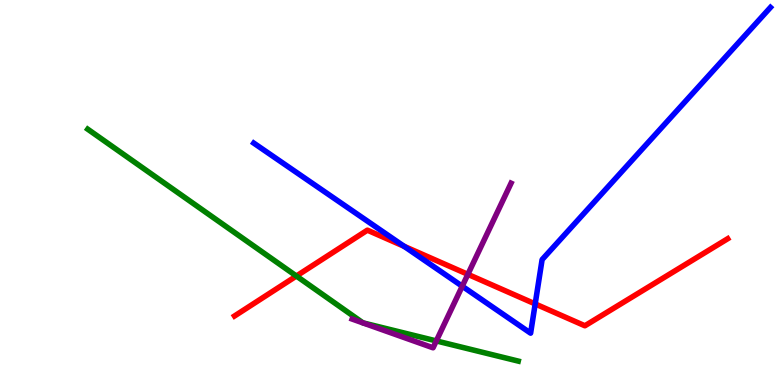[{'lines': ['blue', 'red'], 'intersections': [{'x': 5.21, 'y': 3.6}, {'x': 6.91, 'y': 2.11}]}, {'lines': ['green', 'red'], 'intersections': [{'x': 3.82, 'y': 2.83}]}, {'lines': ['purple', 'red'], 'intersections': [{'x': 6.04, 'y': 2.87}]}, {'lines': ['blue', 'green'], 'intersections': []}, {'lines': ['blue', 'purple'], 'intersections': [{'x': 5.96, 'y': 2.57}]}, {'lines': ['green', 'purple'], 'intersections': [{'x': 5.63, 'y': 1.14}]}]